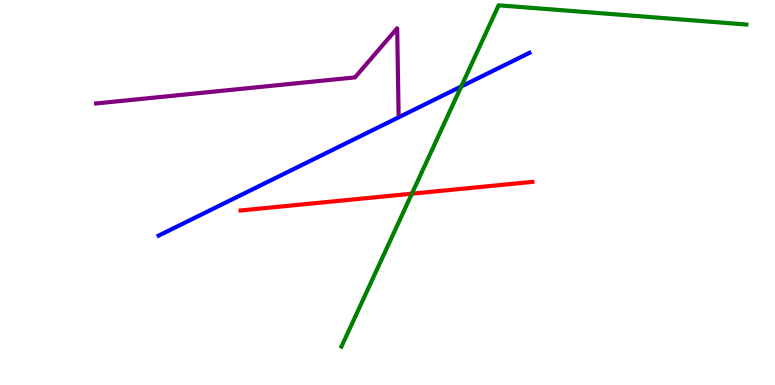[{'lines': ['blue', 'red'], 'intersections': []}, {'lines': ['green', 'red'], 'intersections': [{'x': 5.31, 'y': 4.97}]}, {'lines': ['purple', 'red'], 'intersections': []}, {'lines': ['blue', 'green'], 'intersections': [{'x': 5.95, 'y': 7.75}]}, {'lines': ['blue', 'purple'], 'intersections': []}, {'lines': ['green', 'purple'], 'intersections': []}]